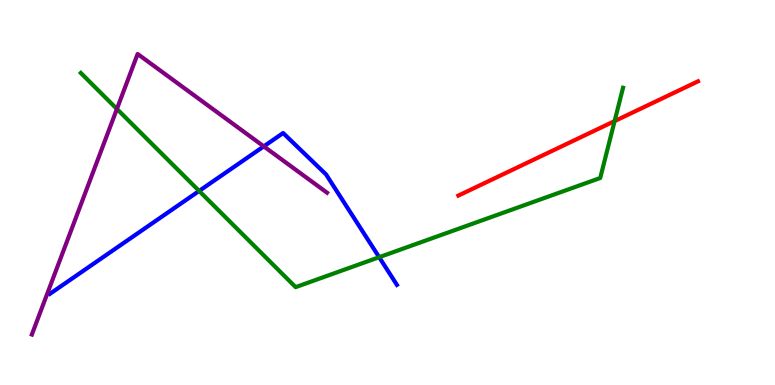[{'lines': ['blue', 'red'], 'intersections': []}, {'lines': ['green', 'red'], 'intersections': [{'x': 7.93, 'y': 6.85}]}, {'lines': ['purple', 'red'], 'intersections': []}, {'lines': ['blue', 'green'], 'intersections': [{'x': 2.57, 'y': 5.04}, {'x': 4.89, 'y': 3.32}]}, {'lines': ['blue', 'purple'], 'intersections': [{'x': 3.4, 'y': 6.2}]}, {'lines': ['green', 'purple'], 'intersections': [{'x': 1.51, 'y': 7.17}]}]